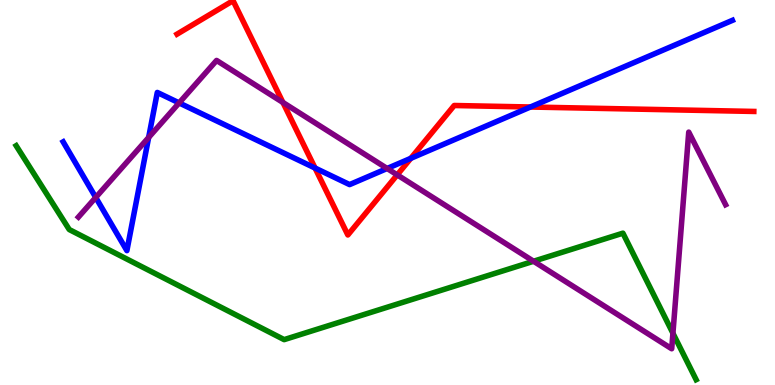[{'lines': ['blue', 'red'], 'intersections': [{'x': 4.07, 'y': 5.64}, {'x': 5.3, 'y': 5.89}, {'x': 6.84, 'y': 7.22}]}, {'lines': ['green', 'red'], 'intersections': []}, {'lines': ['purple', 'red'], 'intersections': [{'x': 3.65, 'y': 7.34}, {'x': 5.13, 'y': 5.46}]}, {'lines': ['blue', 'green'], 'intersections': []}, {'lines': ['blue', 'purple'], 'intersections': [{'x': 1.24, 'y': 4.87}, {'x': 1.92, 'y': 6.43}, {'x': 2.31, 'y': 7.33}, {'x': 5.0, 'y': 5.62}]}, {'lines': ['green', 'purple'], 'intersections': [{'x': 6.88, 'y': 3.21}, {'x': 8.68, 'y': 1.34}]}]